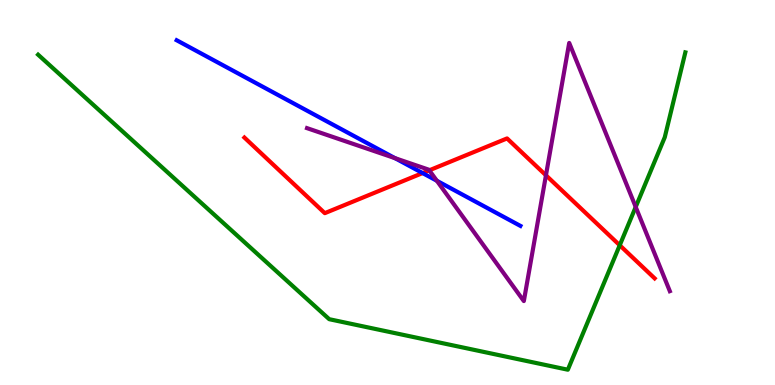[{'lines': ['blue', 'red'], 'intersections': [{'x': 5.45, 'y': 5.5}]}, {'lines': ['green', 'red'], 'intersections': [{'x': 8.0, 'y': 3.63}]}, {'lines': ['purple', 'red'], 'intersections': [{'x': 5.54, 'y': 5.58}, {'x': 7.04, 'y': 5.45}]}, {'lines': ['blue', 'green'], 'intersections': []}, {'lines': ['blue', 'purple'], 'intersections': [{'x': 5.1, 'y': 5.89}, {'x': 5.64, 'y': 5.3}]}, {'lines': ['green', 'purple'], 'intersections': [{'x': 8.2, 'y': 4.62}]}]